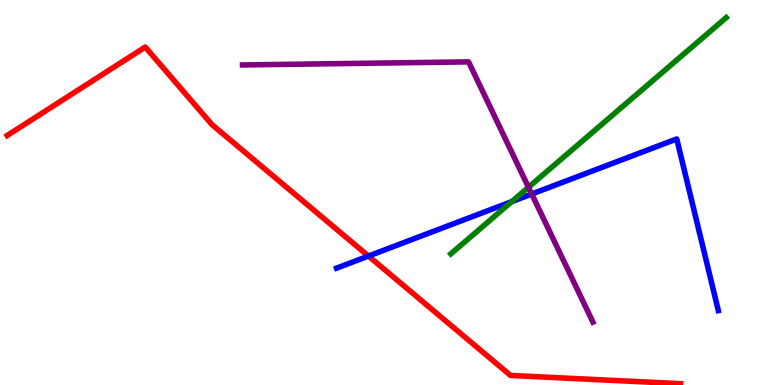[{'lines': ['blue', 'red'], 'intersections': [{'x': 4.75, 'y': 3.35}]}, {'lines': ['green', 'red'], 'intersections': []}, {'lines': ['purple', 'red'], 'intersections': []}, {'lines': ['blue', 'green'], 'intersections': [{'x': 6.6, 'y': 4.76}]}, {'lines': ['blue', 'purple'], 'intersections': [{'x': 6.86, 'y': 4.96}]}, {'lines': ['green', 'purple'], 'intersections': [{'x': 6.82, 'y': 5.14}]}]